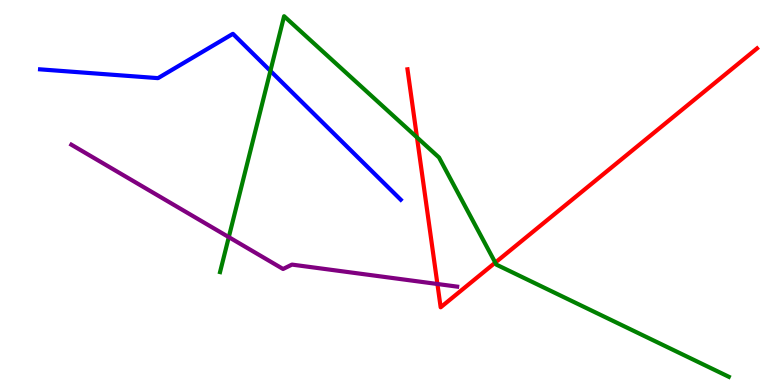[{'lines': ['blue', 'red'], 'intersections': []}, {'lines': ['green', 'red'], 'intersections': [{'x': 5.38, 'y': 6.43}, {'x': 6.39, 'y': 3.18}]}, {'lines': ['purple', 'red'], 'intersections': [{'x': 5.64, 'y': 2.62}]}, {'lines': ['blue', 'green'], 'intersections': [{'x': 3.49, 'y': 8.16}]}, {'lines': ['blue', 'purple'], 'intersections': []}, {'lines': ['green', 'purple'], 'intersections': [{'x': 2.95, 'y': 3.84}]}]